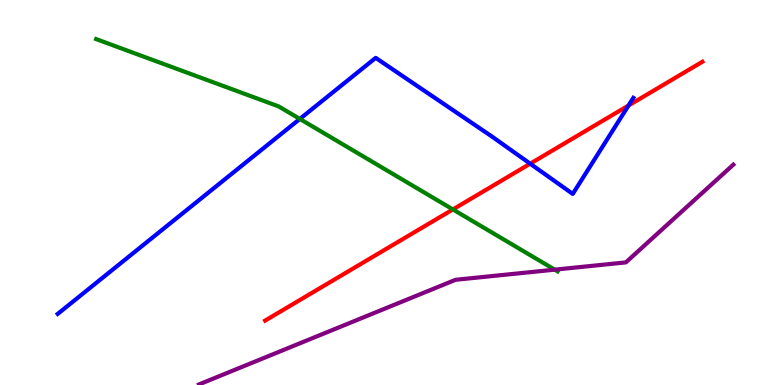[{'lines': ['blue', 'red'], 'intersections': [{'x': 6.84, 'y': 5.75}, {'x': 8.11, 'y': 7.26}]}, {'lines': ['green', 'red'], 'intersections': [{'x': 5.84, 'y': 4.56}]}, {'lines': ['purple', 'red'], 'intersections': []}, {'lines': ['blue', 'green'], 'intersections': [{'x': 3.87, 'y': 6.91}]}, {'lines': ['blue', 'purple'], 'intersections': []}, {'lines': ['green', 'purple'], 'intersections': [{'x': 7.16, 'y': 3.0}]}]